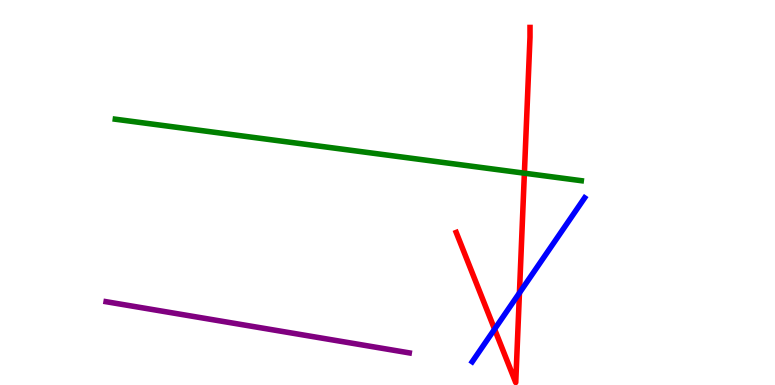[{'lines': ['blue', 'red'], 'intersections': [{'x': 6.38, 'y': 1.45}, {'x': 6.7, 'y': 2.39}]}, {'lines': ['green', 'red'], 'intersections': [{'x': 6.77, 'y': 5.5}]}, {'lines': ['purple', 'red'], 'intersections': []}, {'lines': ['blue', 'green'], 'intersections': []}, {'lines': ['blue', 'purple'], 'intersections': []}, {'lines': ['green', 'purple'], 'intersections': []}]